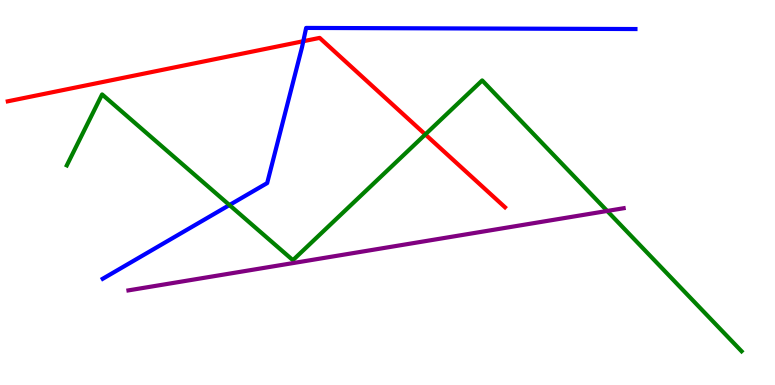[{'lines': ['blue', 'red'], 'intersections': [{'x': 3.91, 'y': 8.93}]}, {'lines': ['green', 'red'], 'intersections': [{'x': 5.49, 'y': 6.51}]}, {'lines': ['purple', 'red'], 'intersections': []}, {'lines': ['blue', 'green'], 'intersections': [{'x': 2.96, 'y': 4.67}]}, {'lines': ['blue', 'purple'], 'intersections': []}, {'lines': ['green', 'purple'], 'intersections': [{'x': 7.83, 'y': 4.52}]}]